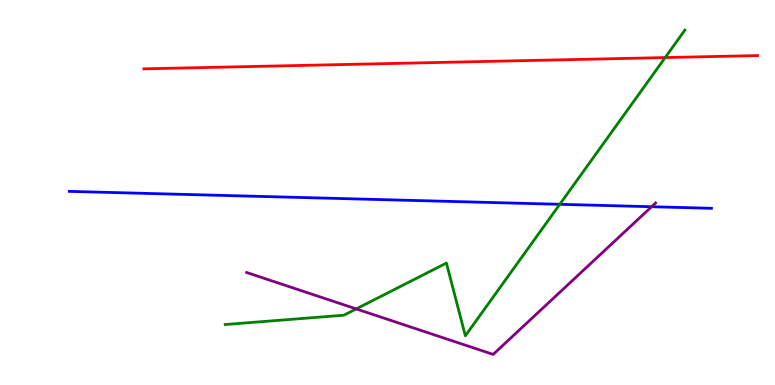[{'lines': ['blue', 'red'], 'intersections': []}, {'lines': ['green', 'red'], 'intersections': [{'x': 8.58, 'y': 8.5}]}, {'lines': ['purple', 'red'], 'intersections': []}, {'lines': ['blue', 'green'], 'intersections': [{'x': 7.22, 'y': 4.69}]}, {'lines': ['blue', 'purple'], 'intersections': [{'x': 8.41, 'y': 4.63}]}, {'lines': ['green', 'purple'], 'intersections': [{'x': 4.6, 'y': 1.98}]}]